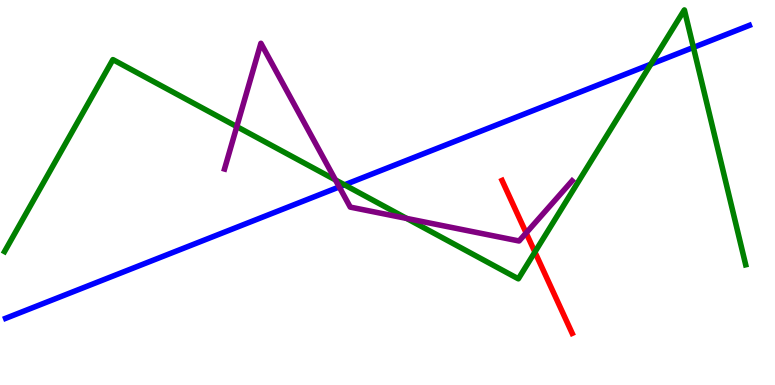[{'lines': ['blue', 'red'], 'intersections': []}, {'lines': ['green', 'red'], 'intersections': [{'x': 6.9, 'y': 3.45}]}, {'lines': ['purple', 'red'], 'intersections': [{'x': 6.79, 'y': 3.95}]}, {'lines': ['blue', 'green'], 'intersections': [{'x': 4.45, 'y': 5.2}, {'x': 8.4, 'y': 8.33}, {'x': 8.95, 'y': 8.77}]}, {'lines': ['blue', 'purple'], 'intersections': [{'x': 4.38, 'y': 5.14}]}, {'lines': ['green', 'purple'], 'intersections': [{'x': 3.06, 'y': 6.71}, {'x': 4.33, 'y': 5.33}, {'x': 5.25, 'y': 4.33}]}]